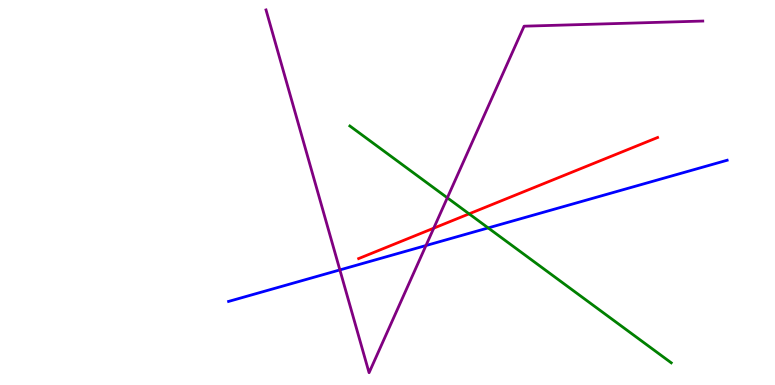[{'lines': ['blue', 'red'], 'intersections': []}, {'lines': ['green', 'red'], 'intersections': [{'x': 6.05, 'y': 4.45}]}, {'lines': ['purple', 'red'], 'intersections': [{'x': 5.6, 'y': 4.07}]}, {'lines': ['blue', 'green'], 'intersections': [{'x': 6.3, 'y': 4.08}]}, {'lines': ['blue', 'purple'], 'intersections': [{'x': 4.39, 'y': 2.99}, {'x': 5.5, 'y': 3.62}]}, {'lines': ['green', 'purple'], 'intersections': [{'x': 5.77, 'y': 4.86}]}]